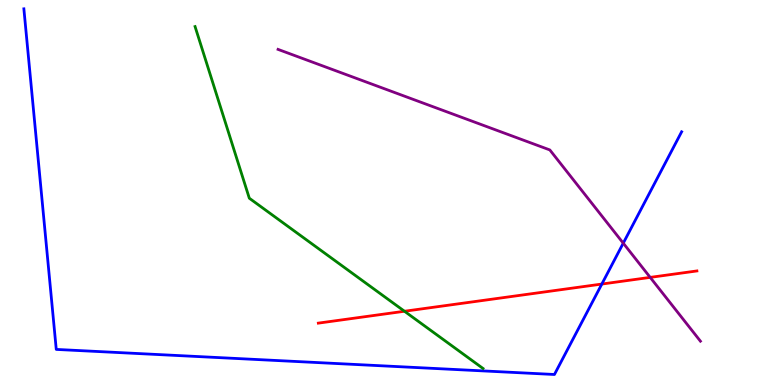[{'lines': ['blue', 'red'], 'intersections': [{'x': 7.77, 'y': 2.62}]}, {'lines': ['green', 'red'], 'intersections': [{'x': 5.22, 'y': 1.92}]}, {'lines': ['purple', 'red'], 'intersections': [{'x': 8.39, 'y': 2.8}]}, {'lines': ['blue', 'green'], 'intersections': []}, {'lines': ['blue', 'purple'], 'intersections': [{'x': 8.04, 'y': 3.68}]}, {'lines': ['green', 'purple'], 'intersections': []}]